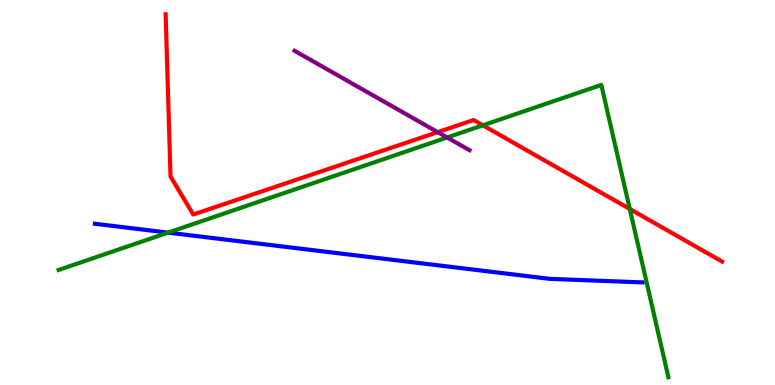[{'lines': ['blue', 'red'], 'intersections': []}, {'lines': ['green', 'red'], 'intersections': [{'x': 6.23, 'y': 6.75}, {'x': 8.13, 'y': 4.57}]}, {'lines': ['purple', 'red'], 'intersections': [{'x': 5.65, 'y': 6.57}]}, {'lines': ['blue', 'green'], 'intersections': [{'x': 2.17, 'y': 3.96}]}, {'lines': ['blue', 'purple'], 'intersections': []}, {'lines': ['green', 'purple'], 'intersections': [{'x': 5.77, 'y': 6.43}]}]